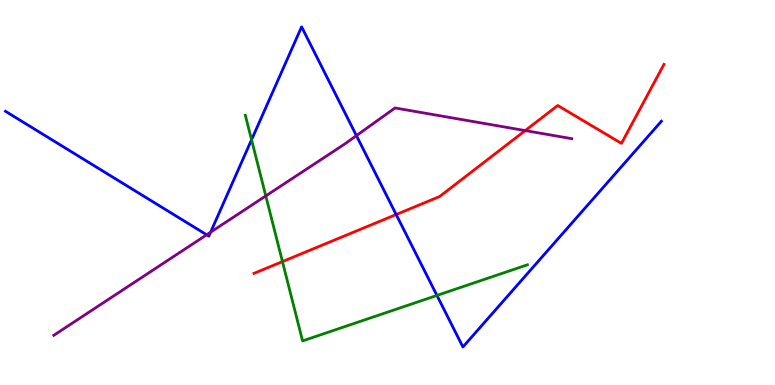[{'lines': ['blue', 'red'], 'intersections': [{'x': 5.11, 'y': 4.43}]}, {'lines': ['green', 'red'], 'intersections': [{'x': 3.64, 'y': 3.21}]}, {'lines': ['purple', 'red'], 'intersections': [{'x': 6.78, 'y': 6.61}]}, {'lines': ['blue', 'green'], 'intersections': [{'x': 3.25, 'y': 6.37}, {'x': 5.64, 'y': 2.33}]}, {'lines': ['blue', 'purple'], 'intersections': [{'x': 2.67, 'y': 3.9}, {'x': 2.72, 'y': 3.97}, {'x': 4.6, 'y': 6.48}]}, {'lines': ['green', 'purple'], 'intersections': [{'x': 3.43, 'y': 4.91}]}]